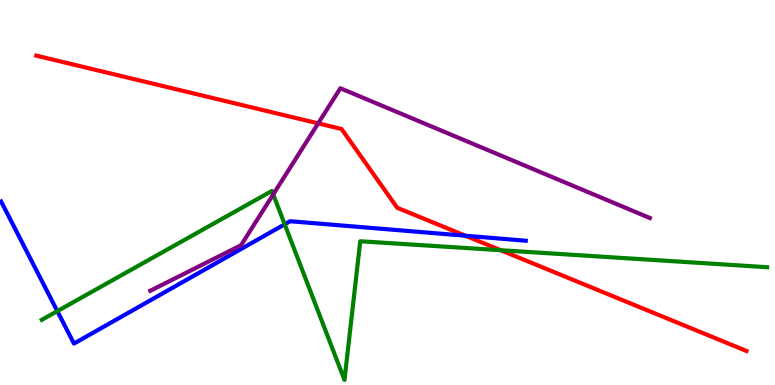[{'lines': ['blue', 'red'], 'intersections': [{'x': 6.0, 'y': 3.88}]}, {'lines': ['green', 'red'], 'intersections': [{'x': 6.46, 'y': 3.5}]}, {'lines': ['purple', 'red'], 'intersections': [{'x': 4.11, 'y': 6.8}]}, {'lines': ['blue', 'green'], 'intersections': [{'x': 0.74, 'y': 1.92}, {'x': 3.67, 'y': 4.17}]}, {'lines': ['blue', 'purple'], 'intersections': []}, {'lines': ['green', 'purple'], 'intersections': [{'x': 3.53, 'y': 4.95}]}]